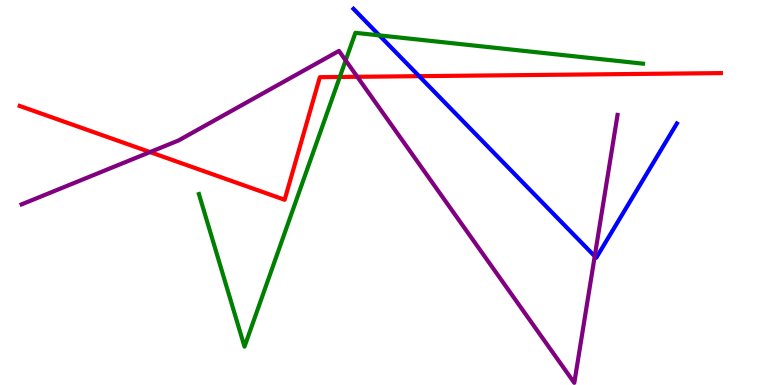[{'lines': ['blue', 'red'], 'intersections': [{'x': 5.41, 'y': 8.02}]}, {'lines': ['green', 'red'], 'intersections': [{'x': 4.38, 'y': 8.0}]}, {'lines': ['purple', 'red'], 'intersections': [{'x': 1.94, 'y': 6.05}, {'x': 4.61, 'y': 8.01}]}, {'lines': ['blue', 'green'], 'intersections': [{'x': 4.9, 'y': 9.08}]}, {'lines': ['blue', 'purple'], 'intersections': [{'x': 7.67, 'y': 3.35}]}, {'lines': ['green', 'purple'], 'intersections': [{'x': 4.46, 'y': 8.43}]}]